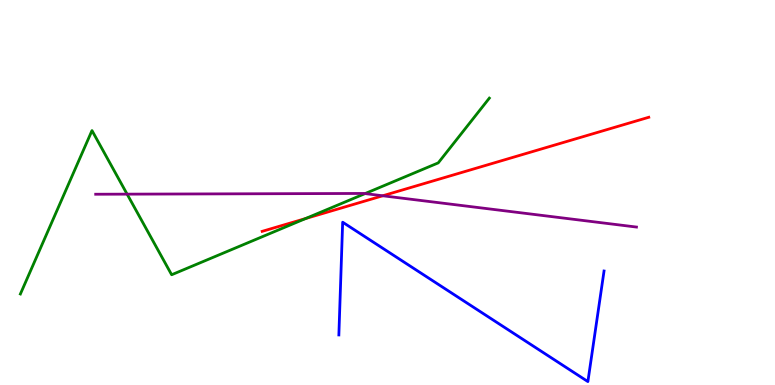[{'lines': ['blue', 'red'], 'intersections': []}, {'lines': ['green', 'red'], 'intersections': [{'x': 3.94, 'y': 4.32}]}, {'lines': ['purple', 'red'], 'intersections': [{'x': 4.94, 'y': 4.91}]}, {'lines': ['blue', 'green'], 'intersections': []}, {'lines': ['blue', 'purple'], 'intersections': []}, {'lines': ['green', 'purple'], 'intersections': [{'x': 1.64, 'y': 4.96}, {'x': 4.71, 'y': 4.97}]}]